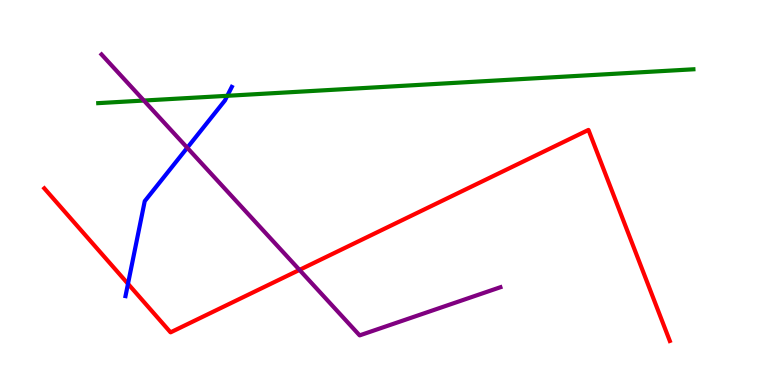[{'lines': ['blue', 'red'], 'intersections': [{'x': 1.65, 'y': 2.63}]}, {'lines': ['green', 'red'], 'intersections': []}, {'lines': ['purple', 'red'], 'intersections': [{'x': 3.86, 'y': 2.99}]}, {'lines': ['blue', 'green'], 'intersections': [{'x': 2.93, 'y': 7.51}]}, {'lines': ['blue', 'purple'], 'intersections': [{'x': 2.42, 'y': 6.16}]}, {'lines': ['green', 'purple'], 'intersections': [{'x': 1.86, 'y': 7.39}]}]